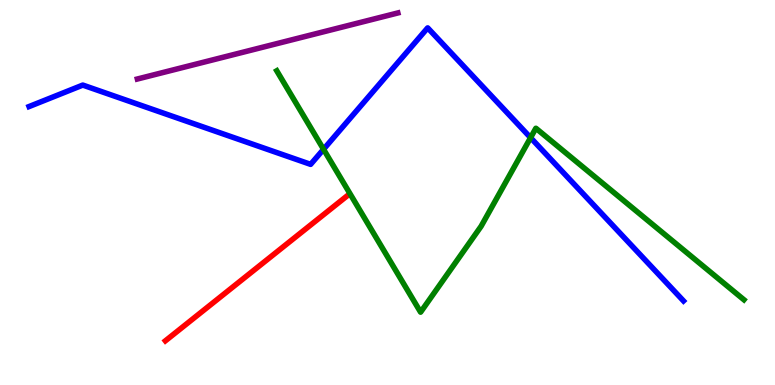[{'lines': ['blue', 'red'], 'intersections': []}, {'lines': ['green', 'red'], 'intersections': []}, {'lines': ['purple', 'red'], 'intersections': []}, {'lines': ['blue', 'green'], 'intersections': [{'x': 4.17, 'y': 6.12}, {'x': 6.85, 'y': 6.42}]}, {'lines': ['blue', 'purple'], 'intersections': []}, {'lines': ['green', 'purple'], 'intersections': []}]